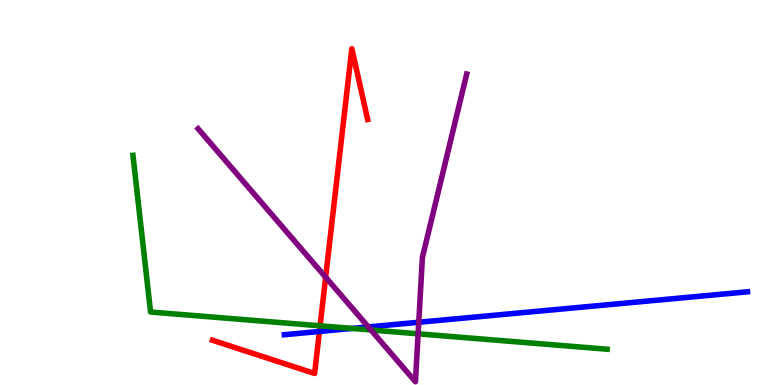[{'lines': ['blue', 'red'], 'intersections': [{'x': 4.12, 'y': 1.39}]}, {'lines': ['green', 'red'], 'intersections': [{'x': 4.13, 'y': 1.54}]}, {'lines': ['purple', 'red'], 'intersections': [{'x': 4.2, 'y': 2.8}]}, {'lines': ['blue', 'green'], 'intersections': [{'x': 4.54, 'y': 1.47}]}, {'lines': ['blue', 'purple'], 'intersections': [{'x': 4.75, 'y': 1.51}, {'x': 5.4, 'y': 1.63}]}, {'lines': ['green', 'purple'], 'intersections': [{'x': 4.79, 'y': 1.43}, {'x': 5.4, 'y': 1.33}]}]